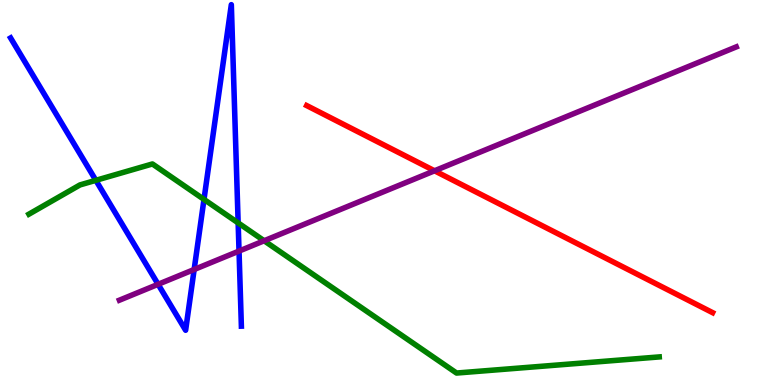[{'lines': ['blue', 'red'], 'intersections': []}, {'lines': ['green', 'red'], 'intersections': []}, {'lines': ['purple', 'red'], 'intersections': [{'x': 5.61, 'y': 5.56}]}, {'lines': ['blue', 'green'], 'intersections': [{'x': 1.24, 'y': 5.32}, {'x': 2.63, 'y': 4.82}, {'x': 3.07, 'y': 4.21}]}, {'lines': ['blue', 'purple'], 'intersections': [{'x': 2.04, 'y': 2.62}, {'x': 2.51, 'y': 3.0}, {'x': 3.08, 'y': 3.48}]}, {'lines': ['green', 'purple'], 'intersections': [{'x': 3.41, 'y': 3.75}]}]